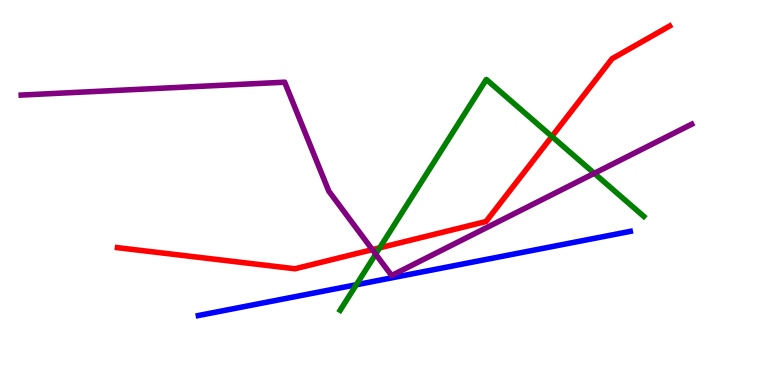[{'lines': ['blue', 'red'], 'intersections': []}, {'lines': ['green', 'red'], 'intersections': [{'x': 4.9, 'y': 3.56}, {'x': 7.12, 'y': 6.46}]}, {'lines': ['purple', 'red'], 'intersections': [{'x': 4.8, 'y': 3.52}]}, {'lines': ['blue', 'green'], 'intersections': [{'x': 4.6, 'y': 2.6}]}, {'lines': ['blue', 'purple'], 'intersections': []}, {'lines': ['green', 'purple'], 'intersections': [{'x': 4.85, 'y': 3.4}, {'x': 7.67, 'y': 5.5}]}]